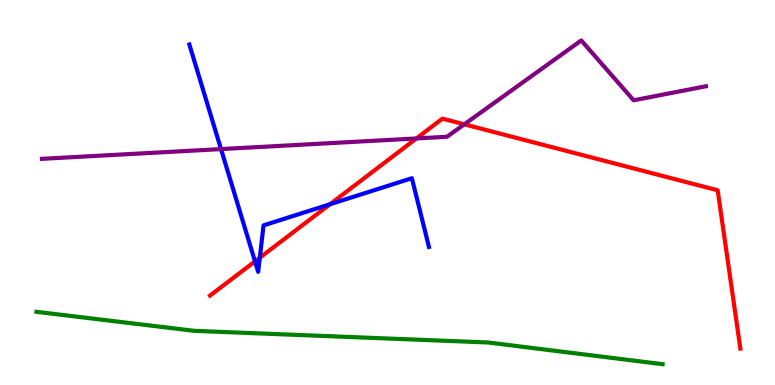[{'lines': ['blue', 'red'], 'intersections': [{'x': 3.29, 'y': 3.21}, {'x': 3.35, 'y': 3.31}, {'x': 4.26, 'y': 4.69}]}, {'lines': ['green', 'red'], 'intersections': []}, {'lines': ['purple', 'red'], 'intersections': [{'x': 5.37, 'y': 6.4}, {'x': 5.99, 'y': 6.77}]}, {'lines': ['blue', 'green'], 'intersections': []}, {'lines': ['blue', 'purple'], 'intersections': [{'x': 2.85, 'y': 6.13}]}, {'lines': ['green', 'purple'], 'intersections': []}]